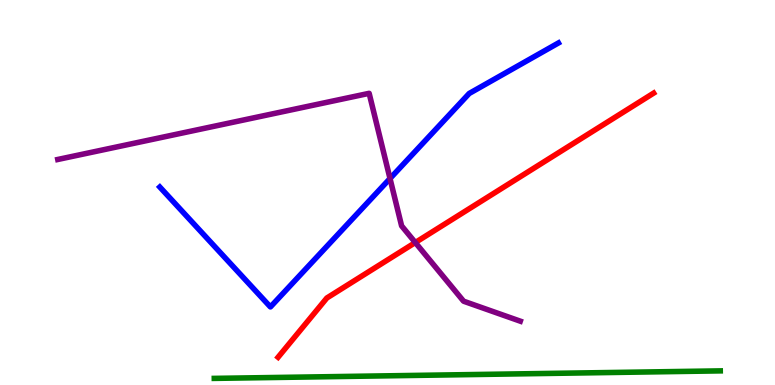[{'lines': ['blue', 'red'], 'intersections': []}, {'lines': ['green', 'red'], 'intersections': []}, {'lines': ['purple', 'red'], 'intersections': [{'x': 5.36, 'y': 3.7}]}, {'lines': ['blue', 'green'], 'intersections': []}, {'lines': ['blue', 'purple'], 'intersections': [{'x': 5.03, 'y': 5.36}]}, {'lines': ['green', 'purple'], 'intersections': []}]